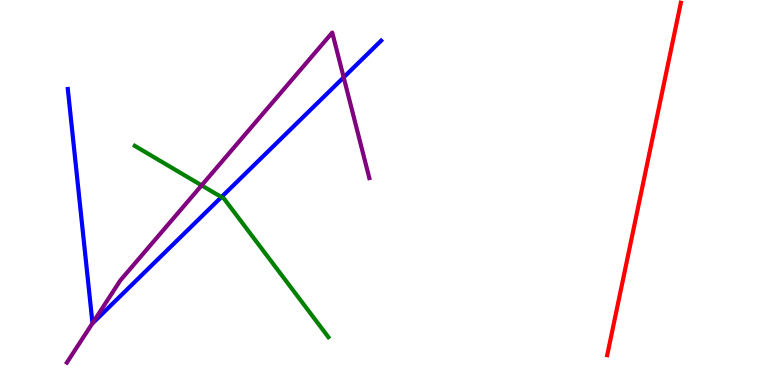[{'lines': ['blue', 'red'], 'intersections': []}, {'lines': ['green', 'red'], 'intersections': []}, {'lines': ['purple', 'red'], 'intersections': []}, {'lines': ['blue', 'green'], 'intersections': [{'x': 2.86, 'y': 4.88}]}, {'lines': ['blue', 'purple'], 'intersections': [{'x': 1.19, 'y': 1.6}, {'x': 4.43, 'y': 7.99}]}, {'lines': ['green', 'purple'], 'intersections': [{'x': 2.6, 'y': 5.19}]}]